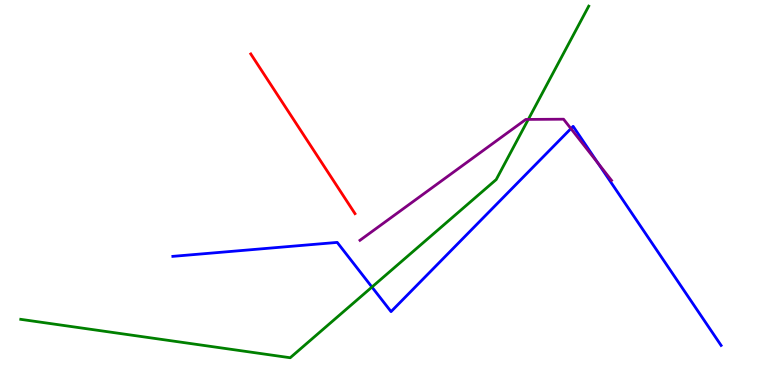[{'lines': ['blue', 'red'], 'intersections': []}, {'lines': ['green', 'red'], 'intersections': []}, {'lines': ['purple', 'red'], 'intersections': []}, {'lines': ['blue', 'green'], 'intersections': [{'x': 4.8, 'y': 2.54}]}, {'lines': ['blue', 'purple'], 'intersections': [{'x': 7.37, 'y': 6.66}, {'x': 7.72, 'y': 5.76}]}, {'lines': ['green', 'purple'], 'intersections': [{'x': 6.82, 'y': 6.9}]}]